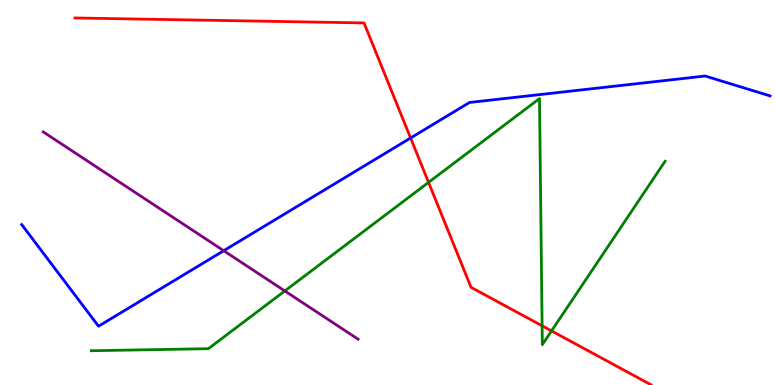[{'lines': ['blue', 'red'], 'intersections': [{'x': 5.3, 'y': 6.42}]}, {'lines': ['green', 'red'], 'intersections': [{'x': 5.53, 'y': 5.26}, {'x': 7.0, 'y': 1.54}, {'x': 7.12, 'y': 1.4}]}, {'lines': ['purple', 'red'], 'intersections': []}, {'lines': ['blue', 'green'], 'intersections': []}, {'lines': ['blue', 'purple'], 'intersections': [{'x': 2.89, 'y': 3.49}]}, {'lines': ['green', 'purple'], 'intersections': [{'x': 3.68, 'y': 2.44}]}]